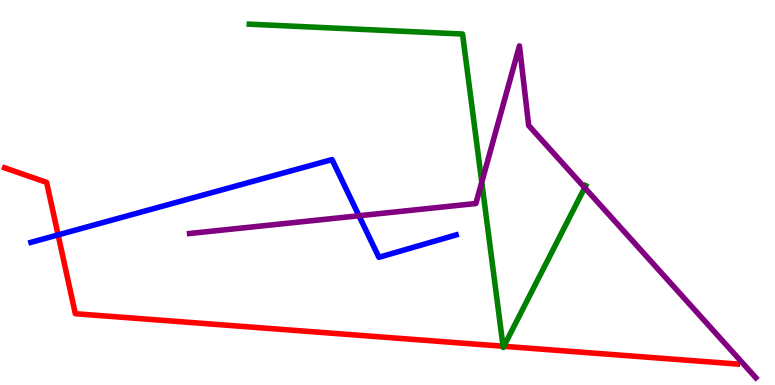[{'lines': ['blue', 'red'], 'intersections': [{'x': 0.75, 'y': 3.9}]}, {'lines': ['green', 'red'], 'intersections': [{'x': 6.49, 'y': 1.01}, {'x': 6.5, 'y': 1.01}]}, {'lines': ['purple', 'red'], 'intersections': []}, {'lines': ['blue', 'green'], 'intersections': []}, {'lines': ['blue', 'purple'], 'intersections': [{'x': 4.63, 'y': 4.4}]}, {'lines': ['green', 'purple'], 'intersections': [{'x': 6.22, 'y': 5.27}, {'x': 7.54, 'y': 5.12}]}]